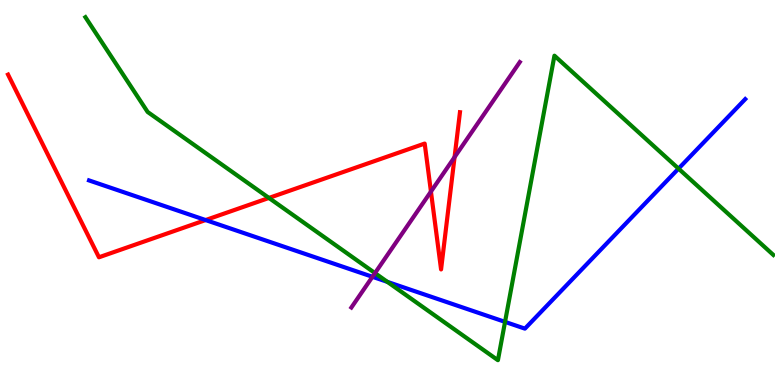[{'lines': ['blue', 'red'], 'intersections': [{'x': 2.65, 'y': 4.28}]}, {'lines': ['green', 'red'], 'intersections': [{'x': 3.47, 'y': 4.86}]}, {'lines': ['purple', 'red'], 'intersections': [{'x': 5.56, 'y': 5.02}, {'x': 5.87, 'y': 5.92}]}, {'lines': ['blue', 'green'], 'intersections': [{'x': 5.0, 'y': 2.68}, {'x': 6.52, 'y': 1.64}, {'x': 8.76, 'y': 5.62}]}, {'lines': ['blue', 'purple'], 'intersections': [{'x': 4.81, 'y': 2.81}]}, {'lines': ['green', 'purple'], 'intersections': [{'x': 4.84, 'y': 2.91}]}]